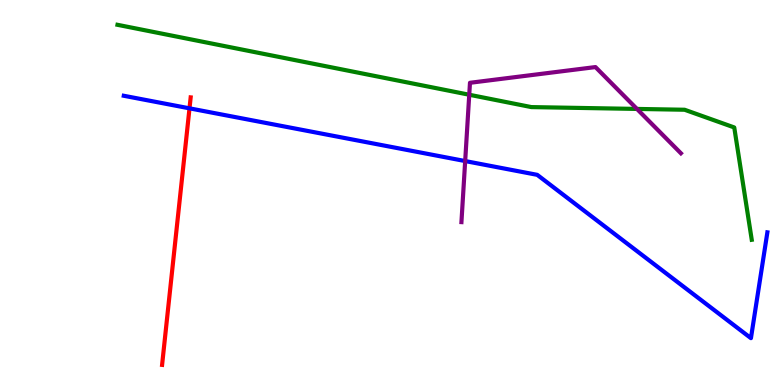[{'lines': ['blue', 'red'], 'intersections': [{'x': 2.45, 'y': 7.19}]}, {'lines': ['green', 'red'], 'intersections': []}, {'lines': ['purple', 'red'], 'intersections': []}, {'lines': ['blue', 'green'], 'intersections': []}, {'lines': ['blue', 'purple'], 'intersections': [{'x': 6.0, 'y': 5.82}]}, {'lines': ['green', 'purple'], 'intersections': [{'x': 6.05, 'y': 7.54}, {'x': 8.22, 'y': 7.17}]}]